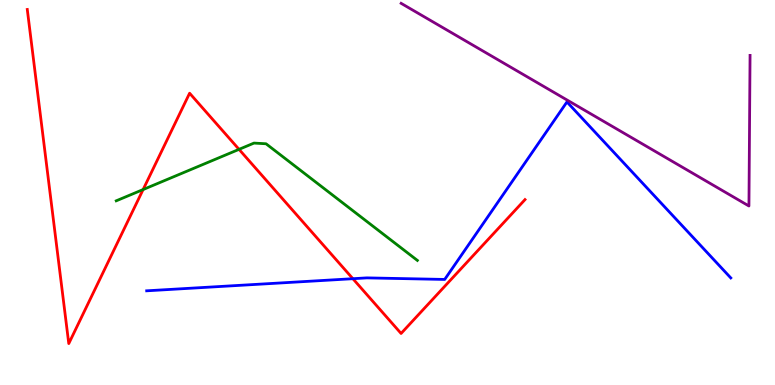[{'lines': ['blue', 'red'], 'intersections': [{'x': 4.55, 'y': 2.76}]}, {'lines': ['green', 'red'], 'intersections': [{'x': 1.85, 'y': 5.08}, {'x': 3.08, 'y': 6.12}]}, {'lines': ['purple', 'red'], 'intersections': []}, {'lines': ['blue', 'green'], 'intersections': []}, {'lines': ['blue', 'purple'], 'intersections': []}, {'lines': ['green', 'purple'], 'intersections': []}]